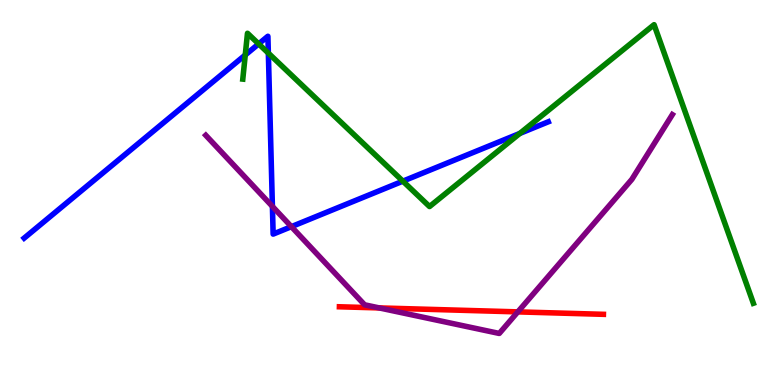[{'lines': ['blue', 'red'], 'intersections': []}, {'lines': ['green', 'red'], 'intersections': []}, {'lines': ['purple', 'red'], 'intersections': [{'x': 4.89, 'y': 2.0}, {'x': 6.68, 'y': 1.9}]}, {'lines': ['blue', 'green'], 'intersections': [{'x': 3.16, 'y': 8.57}, {'x': 3.34, 'y': 8.86}, {'x': 3.46, 'y': 8.62}, {'x': 5.2, 'y': 5.29}, {'x': 6.71, 'y': 6.53}]}, {'lines': ['blue', 'purple'], 'intersections': [{'x': 3.51, 'y': 4.64}, {'x': 3.76, 'y': 4.11}]}, {'lines': ['green', 'purple'], 'intersections': []}]